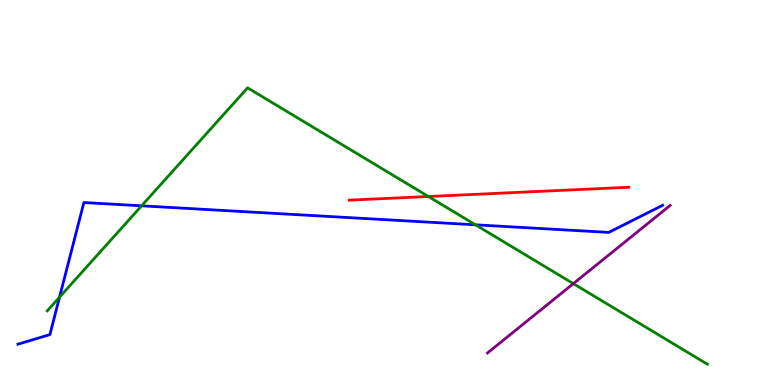[{'lines': ['blue', 'red'], 'intersections': []}, {'lines': ['green', 'red'], 'intersections': [{'x': 5.53, 'y': 4.9}]}, {'lines': ['purple', 'red'], 'intersections': []}, {'lines': ['blue', 'green'], 'intersections': [{'x': 0.768, 'y': 2.28}, {'x': 1.83, 'y': 4.65}, {'x': 6.14, 'y': 4.16}]}, {'lines': ['blue', 'purple'], 'intersections': []}, {'lines': ['green', 'purple'], 'intersections': [{'x': 7.4, 'y': 2.63}]}]